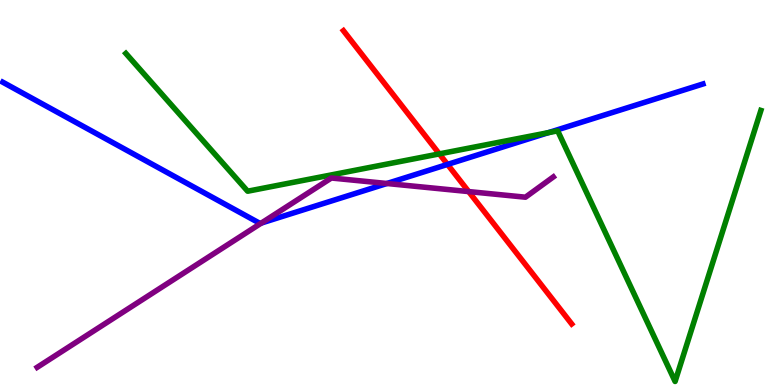[{'lines': ['blue', 'red'], 'intersections': [{'x': 5.77, 'y': 5.73}]}, {'lines': ['green', 'red'], 'intersections': [{'x': 5.67, 'y': 6.0}]}, {'lines': ['purple', 'red'], 'intersections': [{'x': 6.05, 'y': 5.02}]}, {'lines': ['blue', 'green'], 'intersections': [{'x': 7.08, 'y': 6.55}]}, {'lines': ['blue', 'purple'], 'intersections': [{'x': 3.37, 'y': 4.21}, {'x': 4.99, 'y': 5.23}]}, {'lines': ['green', 'purple'], 'intersections': []}]